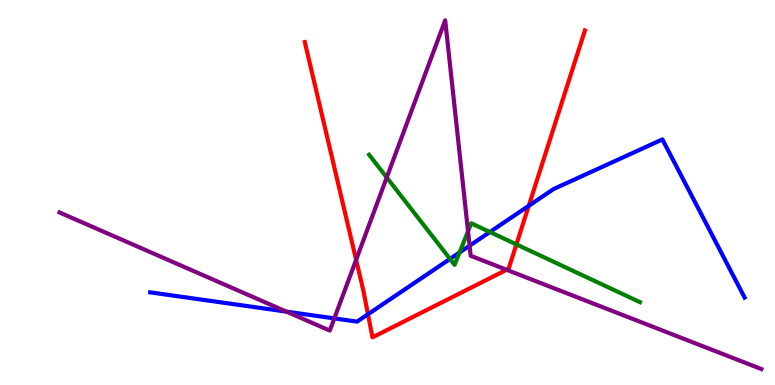[{'lines': ['blue', 'red'], 'intersections': [{'x': 4.75, 'y': 1.84}, {'x': 6.82, 'y': 4.65}]}, {'lines': ['green', 'red'], 'intersections': [{'x': 6.66, 'y': 3.65}]}, {'lines': ['purple', 'red'], 'intersections': [{'x': 4.59, 'y': 3.25}, {'x': 6.54, 'y': 2.99}]}, {'lines': ['blue', 'green'], 'intersections': [{'x': 5.81, 'y': 3.27}, {'x': 5.93, 'y': 3.44}, {'x': 6.32, 'y': 3.97}]}, {'lines': ['blue', 'purple'], 'intersections': [{'x': 3.7, 'y': 1.91}, {'x': 4.31, 'y': 1.73}, {'x': 6.06, 'y': 3.62}]}, {'lines': ['green', 'purple'], 'intersections': [{'x': 4.99, 'y': 5.39}, {'x': 6.04, 'y': 3.99}]}]